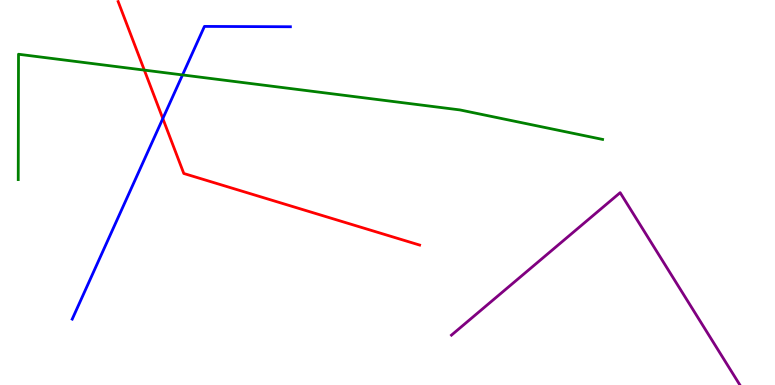[{'lines': ['blue', 'red'], 'intersections': [{'x': 2.1, 'y': 6.92}]}, {'lines': ['green', 'red'], 'intersections': [{'x': 1.86, 'y': 8.18}]}, {'lines': ['purple', 'red'], 'intersections': []}, {'lines': ['blue', 'green'], 'intersections': [{'x': 2.36, 'y': 8.05}]}, {'lines': ['blue', 'purple'], 'intersections': []}, {'lines': ['green', 'purple'], 'intersections': []}]